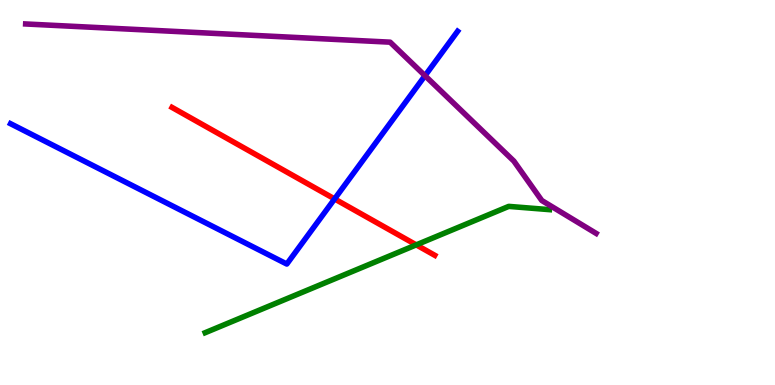[{'lines': ['blue', 'red'], 'intersections': [{'x': 4.32, 'y': 4.83}]}, {'lines': ['green', 'red'], 'intersections': [{'x': 5.37, 'y': 3.64}]}, {'lines': ['purple', 'red'], 'intersections': []}, {'lines': ['blue', 'green'], 'intersections': []}, {'lines': ['blue', 'purple'], 'intersections': [{'x': 5.48, 'y': 8.03}]}, {'lines': ['green', 'purple'], 'intersections': []}]